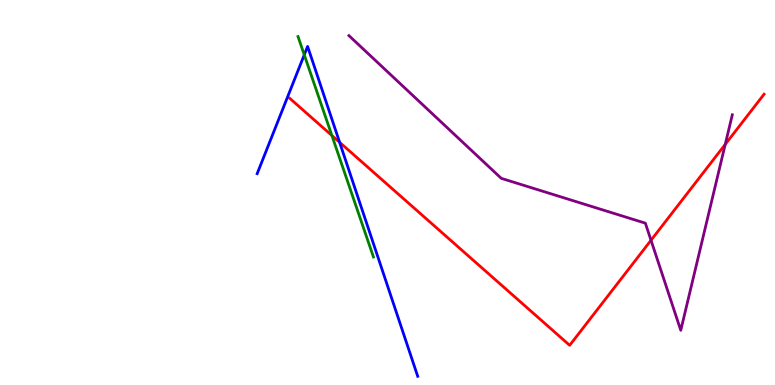[{'lines': ['blue', 'red'], 'intersections': [{'x': 4.38, 'y': 6.3}]}, {'lines': ['green', 'red'], 'intersections': [{'x': 4.28, 'y': 6.48}]}, {'lines': ['purple', 'red'], 'intersections': [{'x': 8.4, 'y': 3.76}, {'x': 9.36, 'y': 6.25}]}, {'lines': ['blue', 'green'], 'intersections': [{'x': 3.93, 'y': 8.58}]}, {'lines': ['blue', 'purple'], 'intersections': []}, {'lines': ['green', 'purple'], 'intersections': []}]